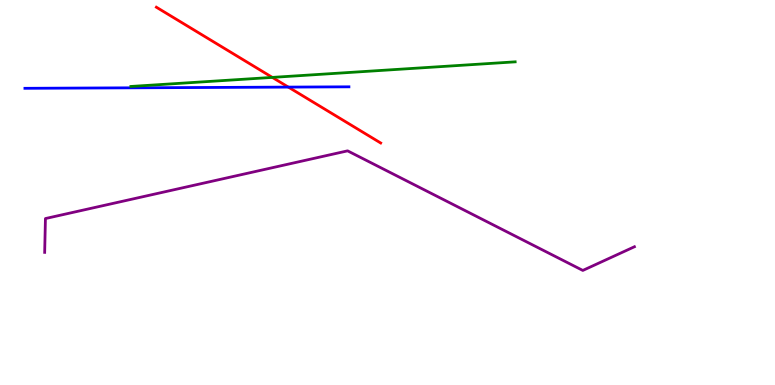[{'lines': ['blue', 'red'], 'intersections': [{'x': 3.72, 'y': 7.74}]}, {'lines': ['green', 'red'], 'intersections': [{'x': 3.51, 'y': 7.99}]}, {'lines': ['purple', 'red'], 'intersections': []}, {'lines': ['blue', 'green'], 'intersections': []}, {'lines': ['blue', 'purple'], 'intersections': []}, {'lines': ['green', 'purple'], 'intersections': []}]